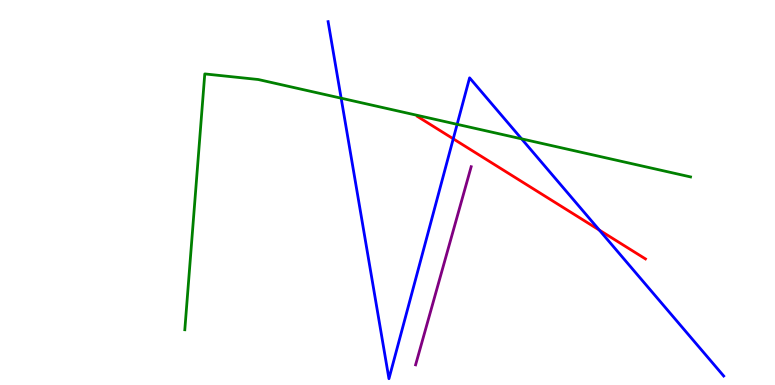[{'lines': ['blue', 'red'], 'intersections': [{'x': 5.85, 'y': 6.39}, {'x': 7.73, 'y': 4.02}]}, {'lines': ['green', 'red'], 'intersections': []}, {'lines': ['purple', 'red'], 'intersections': []}, {'lines': ['blue', 'green'], 'intersections': [{'x': 4.4, 'y': 7.45}, {'x': 5.9, 'y': 6.77}, {'x': 6.73, 'y': 6.39}]}, {'lines': ['blue', 'purple'], 'intersections': []}, {'lines': ['green', 'purple'], 'intersections': []}]